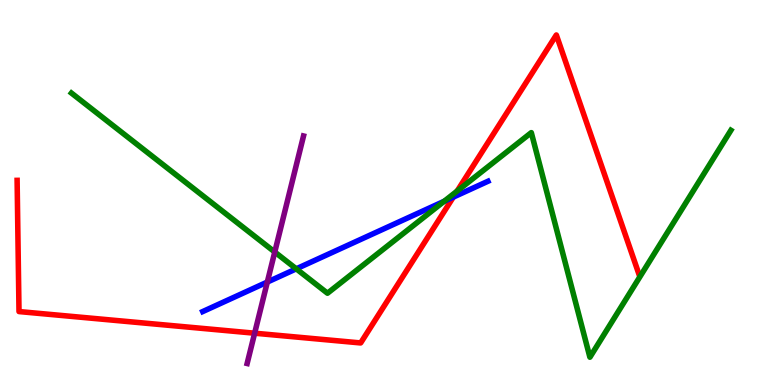[{'lines': ['blue', 'red'], 'intersections': [{'x': 5.85, 'y': 4.88}]}, {'lines': ['green', 'red'], 'intersections': [{'x': 5.9, 'y': 5.04}]}, {'lines': ['purple', 'red'], 'intersections': [{'x': 3.29, 'y': 1.35}]}, {'lines': ['blue', 'green'], 'intersections': [{'x': 3.82, 'y': 3.02}, {'x': 5.73, 'y': 4.77}]}, {'lines': ['blue', 'purple'], 'intersections': [{'x': 3.45, 'y': 2.67}]}, {'lines': ['green', 'purple'], 'intersections': [{'x': 3.55, 'y': 3.45}]}]